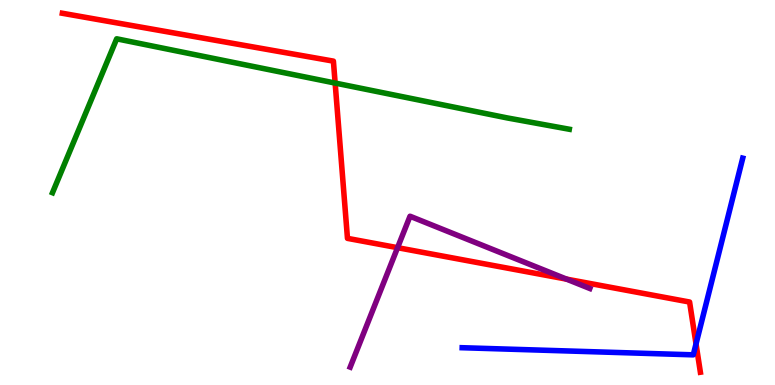[{'lines': ['blue', 'red'], 'intersections': [{'x': 8.98, 'y': 1.07}]}, {'lines': ['green', 'red'], 'intersections': [{'x': 4.32, 'y': 7.84}]}, {'lines': ['purple', 'red'], 'intersections': [{'x': 5.13, 'y': 3.57}, {'x': 7.31, 'y': 2.75}]}, {'lines': ['blue', 'green'], 'intersections': []}, {'lines': ['blue', 'purple'], 'intersections': []}, {'lines': ['green', 'purple'], 'intersections': []}]